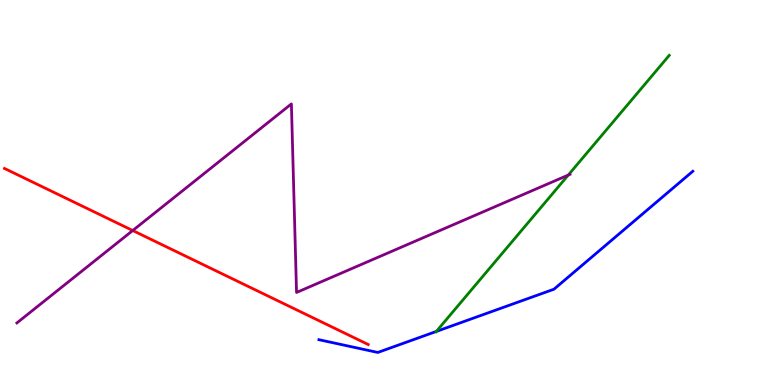[{'lines': ['blue', 'red'], 'intersections': []}, {'lines': ['green', 'red'], 'intersections': []}, {'lines': ['purple', 'red'], 'intersections': [{'x': 1.71, 'y': 4.01}]}, {'lines': ['blue', 'green'], 'intersections': [{'x': 5.63, 'y': 1.39}]}, {'lines': ['blue', 'purple'], 'intersections': []}, {'lines': ['green', 'purple'], 'intersections': [{'x': 7.33, 'y': 5.45}]}]